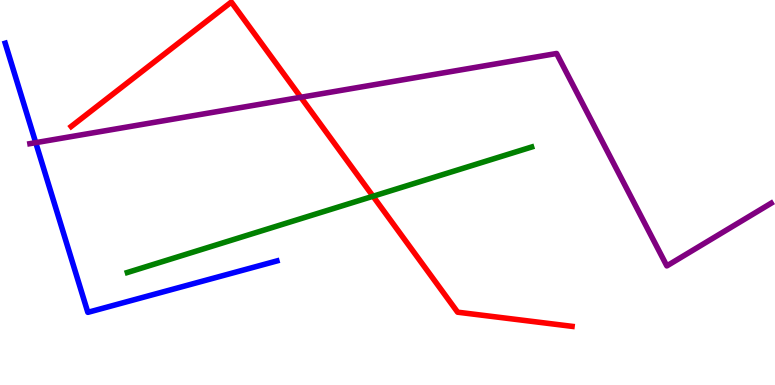[{'lines': ['blue', 'red'], 'intersections': []}, {'lines': ['green', 'red'], 'intersections': [{'x': 4.81, 'y': 4.9}]}, {'lines': ['purple', 'red'], 'intersections': [{'x': 3.88, 'y': 7.47}]}, {'lines': ['blue', 'green'], 'intersections': []}, {'lines': ['blue', 'purple'], 'intersections': [{'x': 0.461, 'y': 6.29}]}, {'lines': ['green', 'purple'], 'intersections': []}]